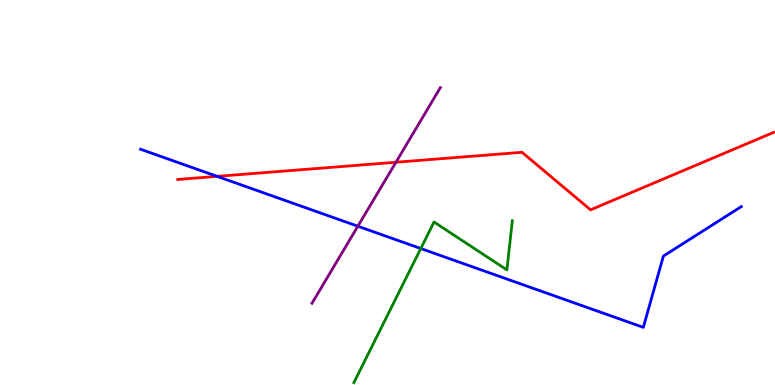[{'lines': ['blue', 'red'], 'intersections': [{'x': 2.8, 'y': 5.42}]}, {'lines': ['green', 'red'], 'intersections': []}, {'lines': ['purple', 'red'], 'intersections': [{'x': 5.11, 'y': 5.79}]}, {'lines': ['blue', 'green'], 'intersections': [{'x': 5.43, 'y': 3.54}]}, {'lines': ['blue', 'purple'], 'intersections': [{'x': 4.62, 'y': 4.12}]}, {'lines': ['green', 'purple'], 'intersections': []}]